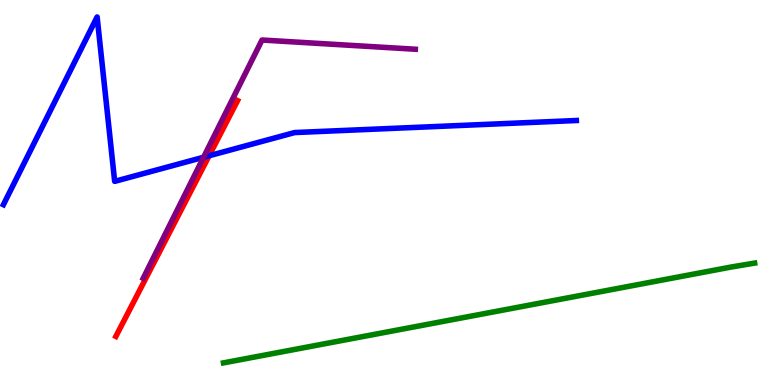[{'lines': ['blue', 'red'], 'intersections': [{'x': 2.7, 'y': 5.95}]}, {'lines': ['green', 'red'], 'intersections': []}, {'lines': ['purple', 'red'], 'intersections': []}, {'lines': ['blue', 'green'], 'intersections': []}, {'lines': ['blue', 'purple'], 'intersections': [{'x': 2.63, 'y': 5.92}]}, {'lines': ['green', 'purple'], 'intersections': []}]